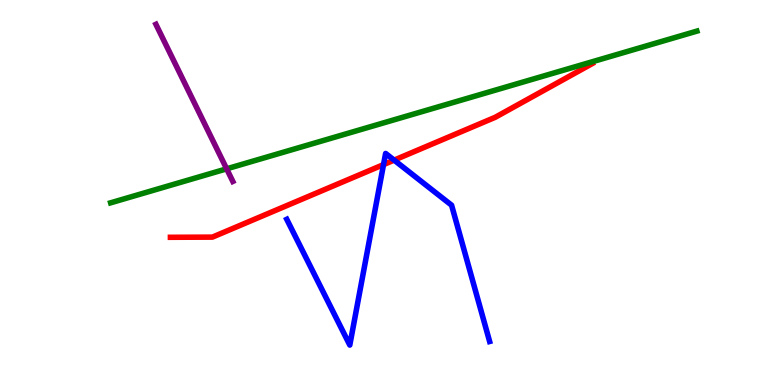[{'lines': ['blue', 'red'], 'intersections': [{'x': 4.95, 'y': 5.72}, {'x': 5.09, 'y': 5.84}]}, {'lines': ['green', 'red'], 'intersections': []}, {'lines': ['purple', 'red'], 'intersections': []}, {'lines': ['blue', 'green'], 'intersections': []}, {'lines': ['blue', 'purple'], 'intersections': []}, {'lines': ['green', 'purple'], 'intersections': [{'x': 2.92, 'y': 5.61}]}]